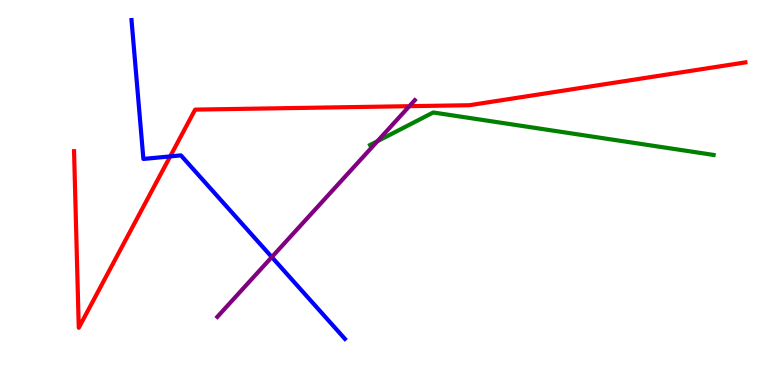[{'lines': ['blue', 'red'], 'intersections': [{'x': 2.2, 'y': 5.94}]}, {'lines': ['green', 'red'], 'intersections': []}, {'lines': ['purple', 'red'], 'intersections': [{'x': 5.28, 'y': 7.24}]}, {'lines': ['blue', 'green'], 'intersections': []}, {'lines': ['blue', 'purple'], 'intersections': [{'x': 3.51, 'y': 3.32}]}, {'lines': ['green', 'purple'], 'intersections': [{'x': 4.87, 'y': 6.33}]}]